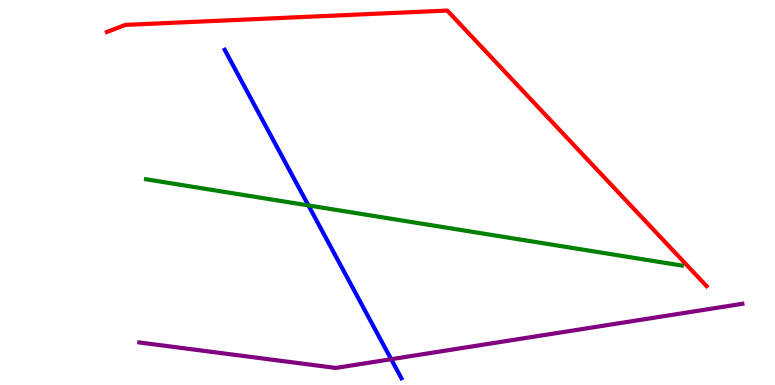[{'lines': ['blue', 'red'], 'intersections': []}, {'lines': ['green', 'red'], 'intersections': []}, {'lines': ['purple', 'red'], 'intersections': []}, {'lines': ['blue', 'green'], 'intersections': [{'x': 3.98, 'y': 4.66}]}, {'lines': ['blue', 'purple'], 'intersections': [{'x': 5.05, 'y': 0.67}]}, {'lines': ['green', 'purple'], 'intersections': []}]